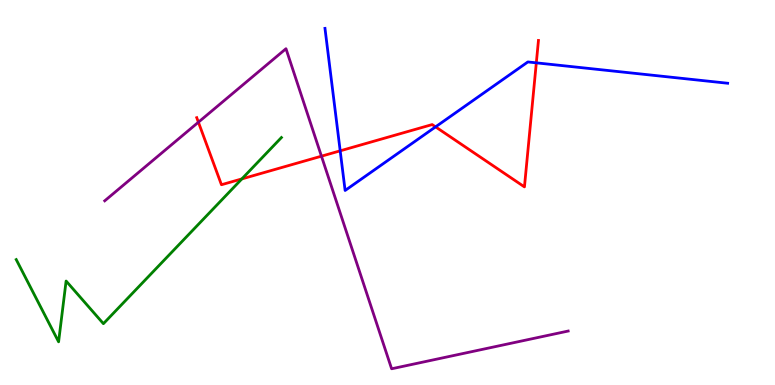[{'lines': ['blue', 'red'], 'intersections': [{'x': 4.39, 'y': 6.08}, {'x': 5.62, 'y': 6.7}, {'x': 6.92, 'y': 8.37}]}, {'lines': ['green', 'red'], 'intersections': [{'x': 3.12, 'y': 5.35}]}, {'lines': ['purple', 'red'], 'intersections': [{'x': 2.56, 'y': 6.83}, {'x': 4.15, 'y': 5.94}]}, {'lines': ['blue', 'green'], 'intersections': []}, {'lines': ['blue', 'purple'], 'intersections': []}, {'lines': ['green', 'purple'], 'intersections': []}]